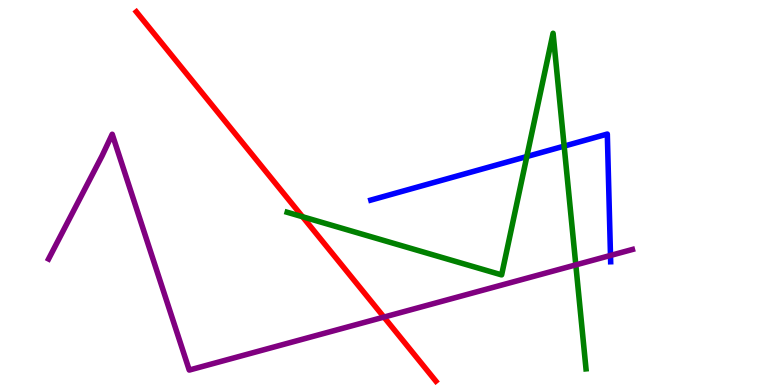[{'lines': ['blue', 'red'], 'intersections': []}, {'lines': ['green', 'red'], 'intersections': [{'x': 3.9, 'y': 4.37}]}, {'lines': ['purple', 'red'], 'intersections': [{'x': 4.95, 'y': 1.76}]}, {'lines': ['blue', 'green'], 'intersections': [{'x': 6.8, 'y': 5.93}, {'x': 7.28, 'y': 6.2}]}, {'lines': ['blue', 'purple'], 'intersections': [{'x': 7.88, 'y': 3.37}]}, {'lines': ['green', 'purple'], 'intersections': [{'x': 7.43, 'y': 3.12}]}]